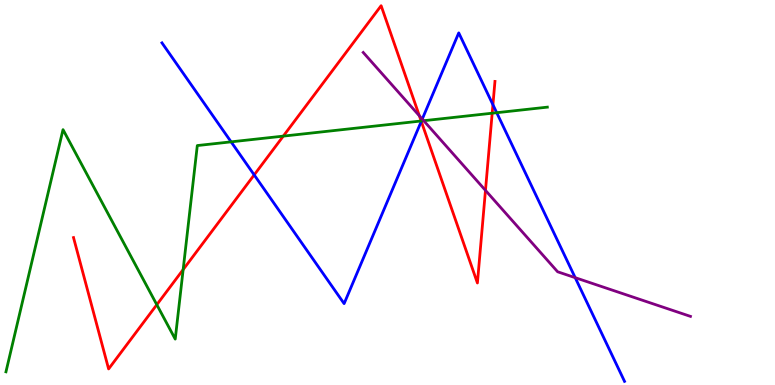[{'lines': ['blue', 'red'], 'intersections': [{'x': 3.28, 'y': 5.46}, {'x': 5.44, 'y': 6.85}, {'x': 6.36, 'y': 7.28}]}, {'lines': ['green', 'red'], 'intersections': [{'x': 2.02, 'y': 2.09}, {'x': 2.36, 'y': 3.0}, {'x': 3.66, 'y': 6.46}, {'x': 5.43, 'y': 6.86}, {'x': 6.35, 'y': 7.06}]}, {'lines': ['purple', 'red'], 'intersections': [{'x': 5.41, 'y': 6.99}, {'x': 6.26, 'y': 5.06}]}, {'lines': ['blue', 'green'], 'intersections': [{'x': 2.98, 'y': 6.32}, {'x': 5.44, 'y': 6.86}, {'x': 6.41, 'y': 7.07}]}, {'lines': ['blue', 'purple'], 'intersections': [{'x': 5.45, 'y': 6.91}, {'x': 7.42, 'y': 2.79}]}, {'lines': ['green', 'purple'], 'intersections': [{'x': 5.47, 'y': 6.86}]}]